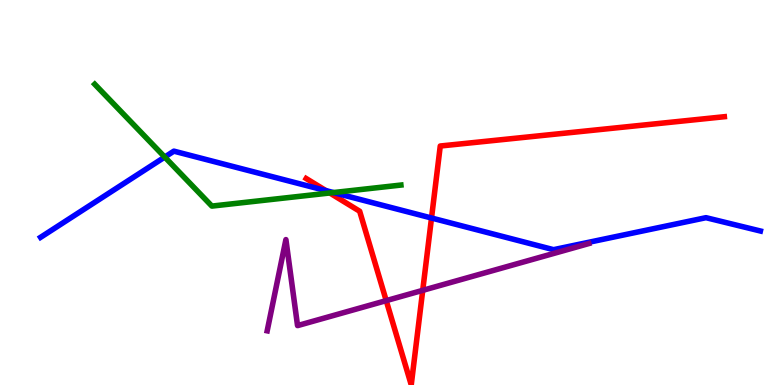[{'lines': ['blue', 'red'], 'intersections': [{'x': 4.21, 'y': 5.05}, {'x': 5.57, 'y': 4.34}]}, {'lines': ['green', 'red'], 'intersections': [{'x': 4.26, 'y': 4.99}]}, {'lines': ['purple', 'red'], 'intersections': [{'x': 4.98, 'y': 2.19}, {'x': 5.45, 'y': 2.46}]}, {'lines': ['blue', 'green'], 'intersections': [{'x': 2.13, 'y': 5.92}, {'x': 4.3, 'y': 5.0}]}, {'lines': ['blue', 'purple'], 'intersections': []}, {'lines': ['green', 'purple'], 'intersections': []}]